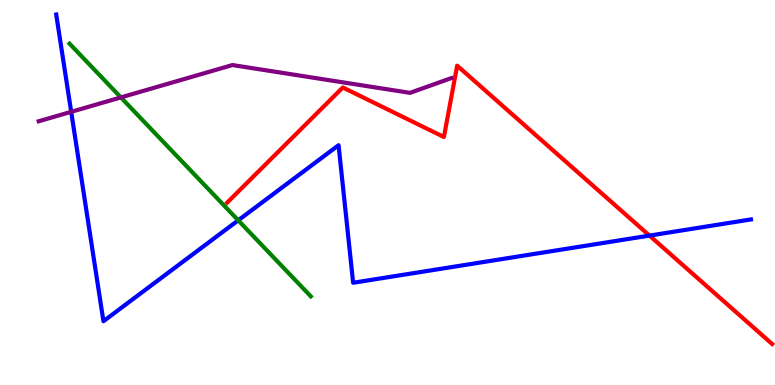[{'lines': ['blue', 'red'], 'intersections': [{'x': 8.38, 'y': 3.88}]}, {'lines': ['green', 'red'], 'intersections': []}, {'lines': ['purple', 'red'], 'intersections': []}, {'lines': ['blue', 'green'], 'intersections': [{'x': 3.07, 'y': 4.28}]}, {'lines': ['blue', 'purple'], 'intersections': [{'x': 0.919, 'y': 7.1}]}, {'lines': ['green', 'purple'], 'intersections': [{'x': 1.56, 'y': 7.47}]}]